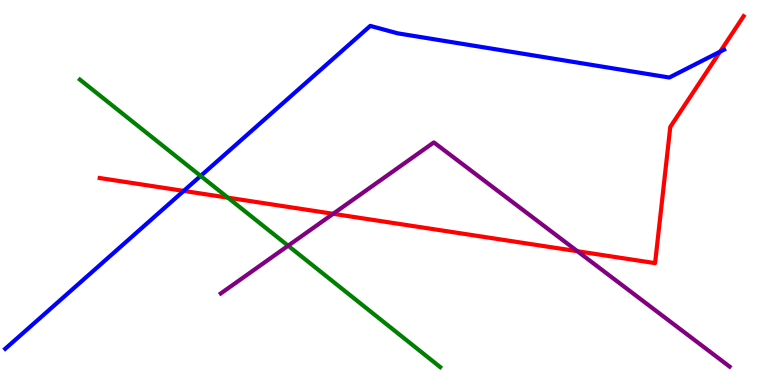[{'lines': ['blue', 'red'], 'intersections': [{'x': 2.37, 'y': 5.04}, {'x': 9.29, 'y': 8.66}]}, {'lines': ['green', 'red'], 'intersections': [{'x': 2.94, 'y': 4.87}]}, {'lines': ['purple', 'red'], 'intersections': [{'x': 4.3, 'y': 4.45}, {'x': 7.45, 'y': 3.47}]}, {'lines': ['blue', 'green'], 'intersections': [{'x': 2.59, 'y': 5.43}]}, {'lines': ['blue', 'purple'], 'intersections': []}, {'lines': ['green', 'purple'], 'intersections': [{'x': 3.72, 'y': 3.62}]}]